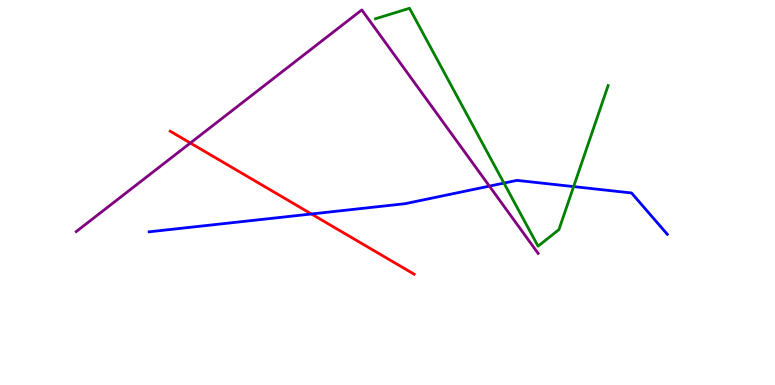[{'lines': ['blue', 'red'], 'intersections': [{'x': 4.02, 'y': 4.44}]}, {'lines': ['green', 'red'], 'intersections': []}, {'lines': ['purple', 'red'], 'intersections': [{'x': 2.46, 'y': 6.29}]}, {'lines': ['blue', 'green'], 'intersections': [{'x': 6.5, 'y': 5.24}, {'x': 7.4, 'y': 5.15}]}, {'lines': ['blue', 'purple'], 'intersections': [{'x': 6.31, 'y': 5.17}]}, {'lines': ['green', 'purple'], 'intersections': []}]